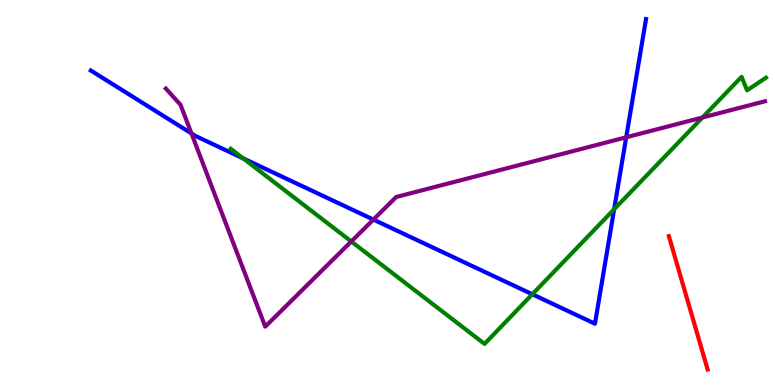[{'lines': ['blue', 'red'], 'intersections': []}, {'lines': ['green', 'red'], 'intersections': []}, {'lines': ['purple', 'red'], 'intersections': []}, {'lines': ['blue', 'green'], 'intersections': [{'x': 3.14, 'y': 5.89}, {'x': 6.87, 'y': 2.36}, {'x': 7.92, 'y': 4.56}]}, {'lines': ['blue', 'purple'], 'intersections': [{'x': 2.47, 'y': 6.53}, {'x': 4.82, 'y': 4.3}, {'x': 8.08, 'y': 6.43}]}, {'lines': ['green', 'purple'], 'intersections': [{'x': 4.53, 'y': 3.73}, {'x': 9.06, 'y': 6.95}]}]